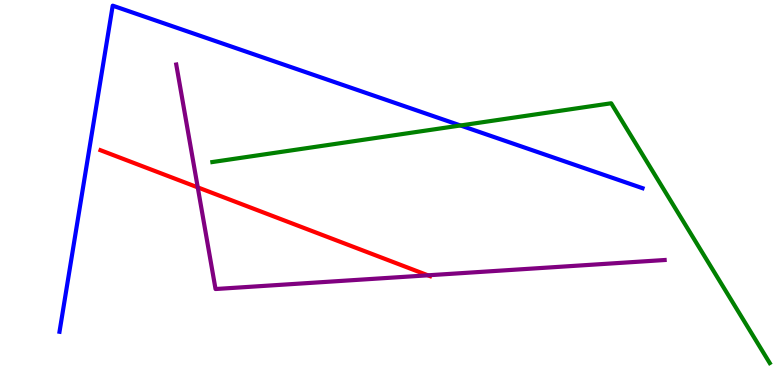[{'lines': ['blue', 'red'], 'intersections': []}, {'lines': ['green', 'red'], 'intersections': []}, {'lines': ['purple', 'red'], 'intersections': [{'x': 2.55, 'y': 5.13}, {'x': 5.52, 'y': 2.85}]}, {'lines': ['blue', 'green'], 'intersections': [{'x': 5.94, 'y': 6.74}]}, {'lines': ['blue', 'purple'], 'intersections': []}, {'lines': ['green', 'purple'], 'intersections': []}]